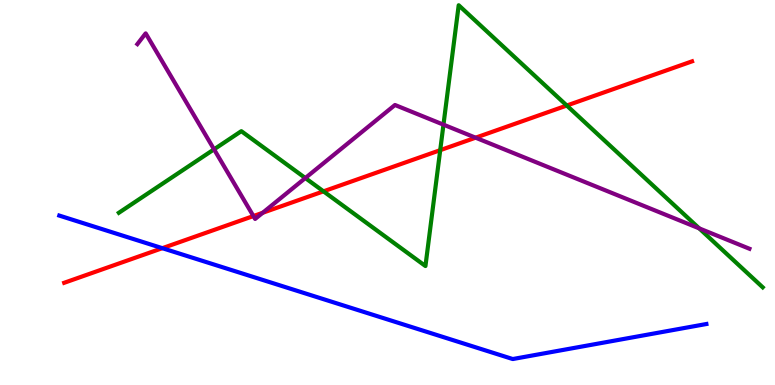[{'lines': ['blue', 'red'], 'intersections': [{'x': 2.09, 'y': 3.55}]}, {'lines': ['green', 'red'], 'intersections': [{'x': 4.17, 'y': 5.03}, {'x': 5.68, 'y': 6.1}, {'x': 7.31, 'y': 7.26}]}, {'lines': ['purple', 'red'], 'intersections': [{'x': 3.27, 'y': 4.39}, {'x': 3.39, 'y': 4.47}, {'x': 6.14, 'y': 6.42}]}, {'lines': ['blue', 'green'], 'intersections': []}, {'lines': ['blue', 'purple'], 'intersections': []}, {'lines': ['green', 'purple'], 'intersections': [{'x': 2.76, 'y': 6.12}, {'x': 3.94, 'y': 5.38}, {'x': 5.72, 'y': 6.76}, {'x': 9.02, 'y': 4.07}]}]